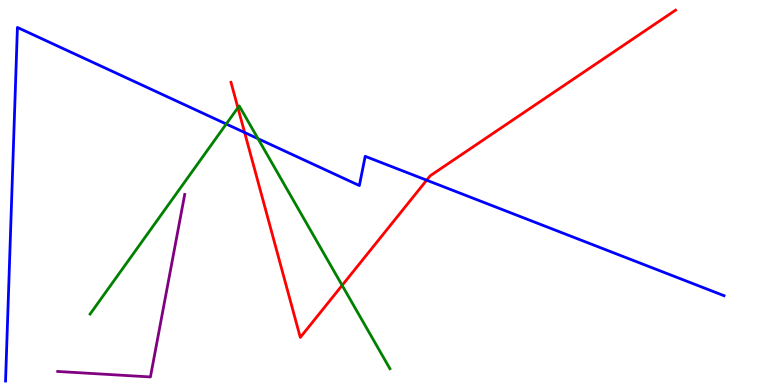[{'lines': ['blue', 'red'], 'intersections': [{'x': 3.16, 'y': 6.56}, {'x': 5.51, 'y': 5.32}]}, {'lines': ['green', 'red'], 'intersections': [{'x': 3.07, 'y': 7.2}, {'x': 4.41, 'y': 2.59}]}, {'lines': ['purple', 'red'], 'intersections': []}, {'lines': ['blue', 'green'], 'intersections': [{'x': 2.92, 'y': 6.78}, {'x': 3.33, 'y': 6.4}]}, {'lines': ['blue', 'purple'], 'intersections': []}, {'lines': ['green', 'purple'], 'intersections': []}]